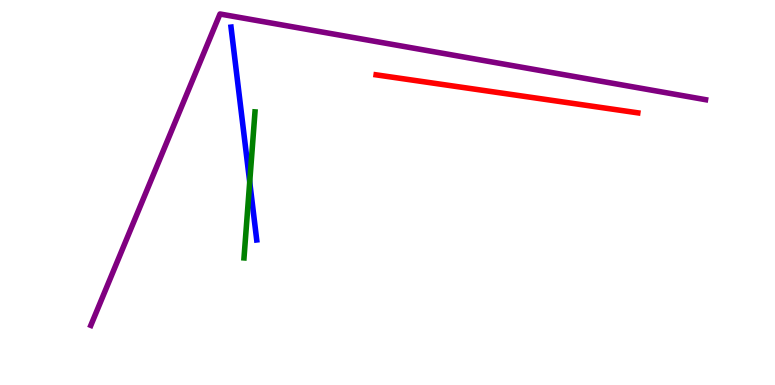[{'lines': ['blue', 'red'], 'intersections': []}, {'lines': ['green', 'red'], 'intersections': []}, {'lines': ['purple', 'red'], 'intersections': []}, {'lines': ['blue', 'green'], 'intersections': [{'x': 3.22, 'y': 5.27}]}, {'lines': ['blue', 'purple'], 'intersections': []}, {'lines': ['green', 'purple'], 'intersections': []}]